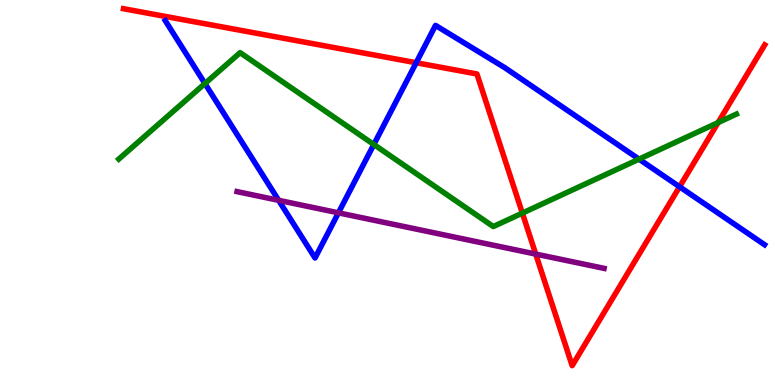[{'lines': ['blue', 'red'], 'intersections': [{'x': 5.37, 'y': 8.37}, {'x': 8.77, 'y': 5.15}]}, {'lines': ['green', 'red'], 'intersections': [{'x': 6.74, 'y': 4.46}, {'x': 9.27, 'y': 6.82}]}, {'lines': ['purple', 'red'], 'intersections': [{'x': 6.91, 'y': 3.4}]}, {'lines': ['blue', 'green'], 'intersections': [{'x': 2.64, 'y': 7.83}, {'x': 4.82, 'y': 6.25}, {'x': 8.25, 'y': 5.87}]}, {'lines': ['blue', 'purple'], 'intersections': [{'x': 3.6, 'y': 4.8}, {'x': 4.37, 'y': 4.47}]}, {'lines': ['green', 'purple'], 'intersections': []}]